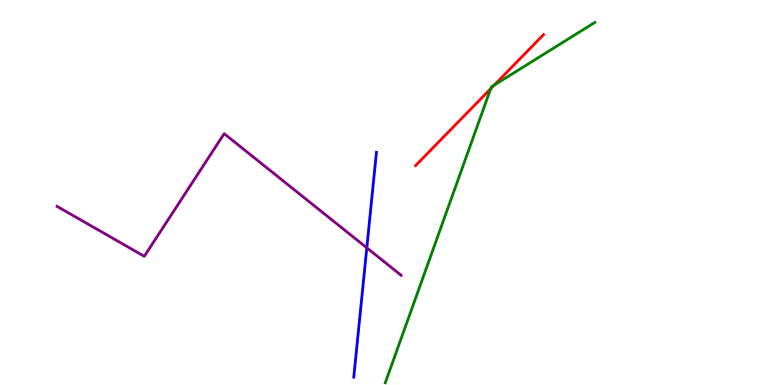[{'lines': ['blue', 'red'], 'intersections': []}, {'lines': ['green', 'red'], 'intersections': [{'x': 6.33, 'y': 7.69}, {'x': 6.38, 'y': 7.79}]}, {'lines': ['purple', 'red'], 'intersections': []}, {'lines': ['blue', 'green'], 'intersections': []}, {'lines': ['blue', 'purple'], 'intersections': [{'x': 4.73, 'y': 3.56}]}, {'lines': ['green', 'purple'], 'intersections': []}]